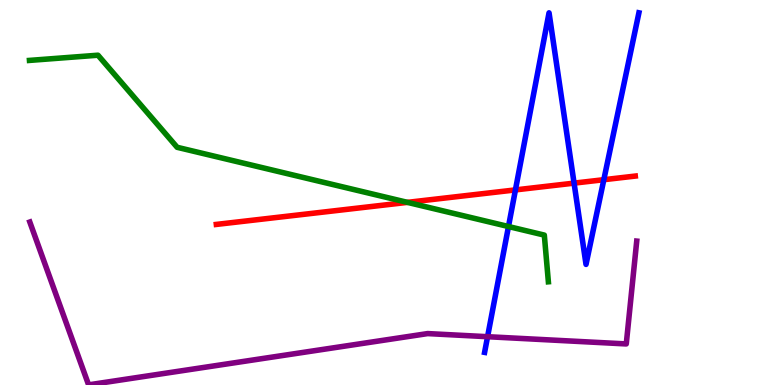[{'lines': ['blue', 'red'], 'intersections': [{'x': 6.65, 'y': 5.07}, {'x': 7.41, 'y': 5.24}, {'x': 7.79, 'y': 5.33}]}, {'lines': ['green', 'red'], 'intersections': [{'x': 5.26, 'y': 4.74}]}, {'lines': ['purple', 'red'], 'intersections': []}, {'lines': ['blue', 'green'], 'intersections': [{'x': 6.56, 'y': 4.12}]}, {'lines': ['blue', 'purple'], 'intersections': [{'x': 6.29, 'y': 1.25}]}, {'lines': ['green', 'purple'], 'intersections': []}]